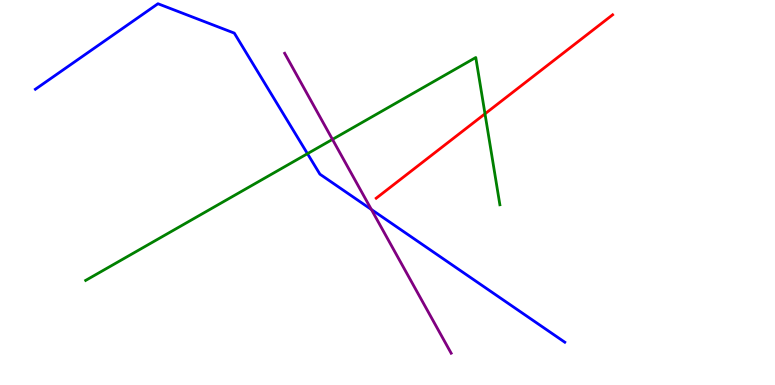[{'lines': ['blue', 'red'], 'intersections': []}, {'lines': ['green', 'red'], 'intersections': [{'x': 6.26, 'y': 7.04}]}, {'lines': ['purple', 'red'], 'intersections': []}, {'lines': ['blue', 'green'], 'intersections': [{'x': 3.97, 'y': 6.01}]}, {'lines': ['blue', 'purple'], 'intersections': [{'x': 4.79, 'y': 4.56}]}, {'lines': ['green', 'purple'], 'intersections': [{'x': 4.29, 'y': 6.38}]}]